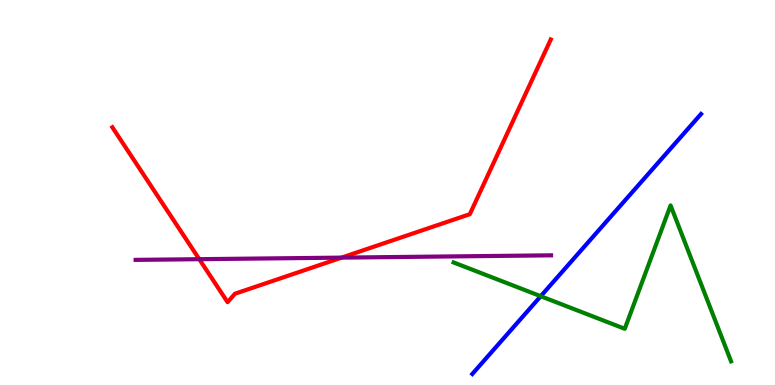[{'lines': ['blue', 'red'], 'intersections': []}, {'lines': ['green', 'red'], 'intersections': []}, {'lines': ['purple', 'red'], 'intersections': [{'x': 2.57, 'y': 3.27}, {'x': 4.41, 'y': 3.31}]}, {'lines': ['blue', 'green'], 'intersections': [{'x': 6.98, 'y': 2.31}]}, {'lines': ['blue', 'purple'], 'intersections': []}, {'lines': ['green', 'purple'], 'intersections': []}]